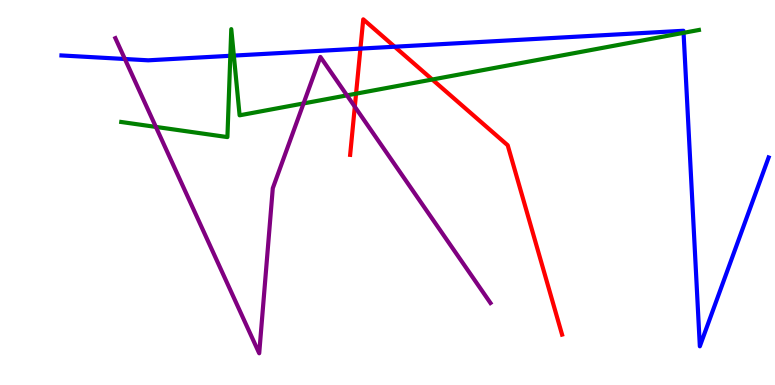[{'lines': ['blue', 'red'], 'intersections': [{'x': 4.65, 'y': 8.74}, {'x': 5.09, 'y': 8.79}]}, {'lines': ['green', 'red'], 'intersections': [{'x': 4.59, 'y': 7.57}, {'x': 5.58, 'y': 7.93}]}, {'lines': ['purple', 'red'], 'intersections': [{'x': 4.58, 'y': 7.23}]}, {'lines': ['blue', 'green'], 'intersections': [{'x': 2.97, 'y': 8.55}, {'x': 3.02, 'y': 8.56}, {'x': 8.82, 'y': 9.15}]}, {'lines': ['blue', 'purple'], 'intersections': [{'x': 1.61, 'y': 8.47}]}, {'lines': ['green', 'purple'], 'intersections': [{'x': 2.01, 'y': 6.7}, {'x': 3.92, 'y': 7.31}, {'x': 4.48, 'y': 7.52}]}]